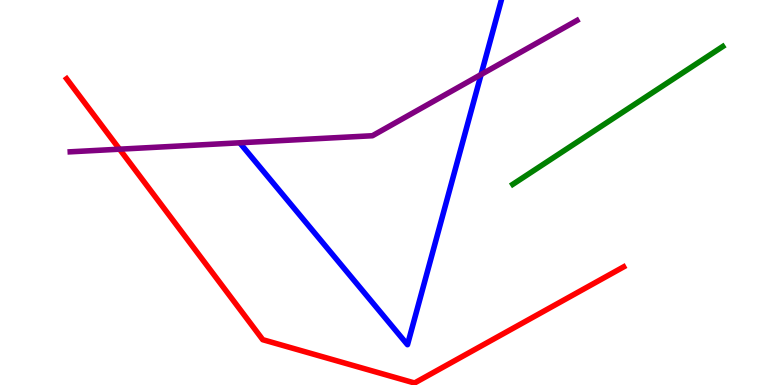[{'lines': ['blue', 'red'], 'intersections': []}, {'lines': ['green', 'red'], 'intersections': []}, {'lines': ['purple', 'red'], 'intersections': [{'x': 1.54, 'y': 6.12}]}, {'lines': ['blue', 'green'], 'intersections': []}, {'lines': ['blue', 'purple'], 'intersections': [{'x': 6.21, 'y': 8.06}]}, {'lines': ['green', 'purple'], 'intersections': []}]